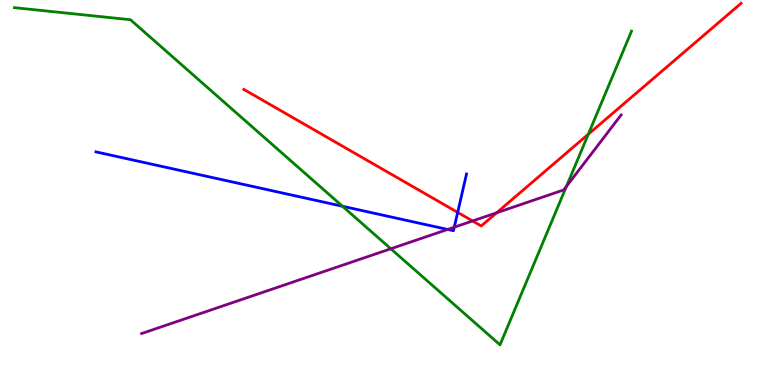[{'lines': ['blue', 'red'], 'intersections': [{'x': 5.91, 'y': 4.48}]}, {'lines': ['green', 'red'], 'intersections': [{'x': 7.59, 'y': 6.51}]}, {'lines': ['purple', 'red'], 'intersections': [{'x': 6.1, 'y': 4.26}, {'x': 6.41, 'y': 4.47}]}, {'lines': ['blue', 'green'], 'intersections': [{'x': 4.42, 'y': 4.64}]}, {'lines': ['blue', 'purple'], 'intersections': [{'x': 5.78, 'y': 4.04}, {'x': 5.86, 'y': 4.1}]}, {'lines': ['green', 'purple'], 'intersections': [{'x': 5.04, 'y': 3.54}, {'x': 7.31, 'y': 5.16}]}]